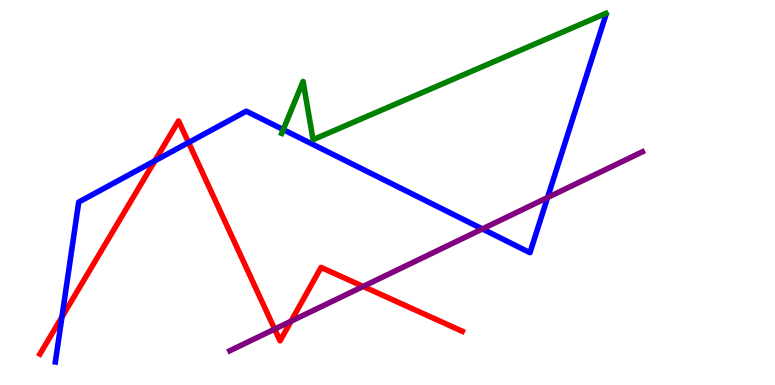[{'lines': ['blue', 'red'], 'intersections': [{'x': 0.799, 'y': 1.77}, {'x': 2.0, 'y': 5.82}, {'x': 2.43, 'y': 6.3}]}, {'lines': ['green', 'red'], 'intersections': []}, {'lines': ['purple', 'red'], 'intersections': [{'x': 3.54, 'y': 1.45}, {'x': 3.76, 'y': 1.66}, {'x': 4.69, 'y': 2.56}]}, {'lines': ['blue', 'green'], 'intersections': [{'x': 3.65, 'y': 6.63}]}, {'lines': ['blue', 'purple'], 'intersections': [{'x': 6.22, 'y': 4.05}, {'x': 7.07, 'y': 4.87}]}, {'lines': ['green', 'purple'], 'intersections': []}]